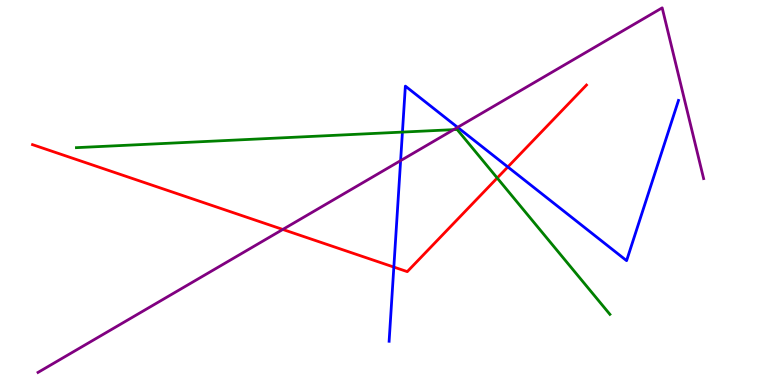[{'lines': ['blue', 'red'], 'intersections': [{'x': 5.08, 'y': 3.06}, {'x': 6.55, 'y': 5.66}]}, {'lines': ['green', 'red'], 'intersections': [{'x': 6.42, 'y': 5.38}]}, {'lines': ['purple', 'red'], 'intersections': [{'x': 3.65, 'y': 4.04}]}, {'lines': ['blue', 'green'], 'intersections': [{'x': 5.19, 'y': 6.57}]}, {'lines': ['blue', 'purple'], 'intersections': [{'x': 5.17, 'y': 5.83}, {'x': 5.9, 'y': 6.69}]}, {'lines': ['green', 'purple'], 'intersections': [{'x': 5.85, 'y': 6.63}]}]